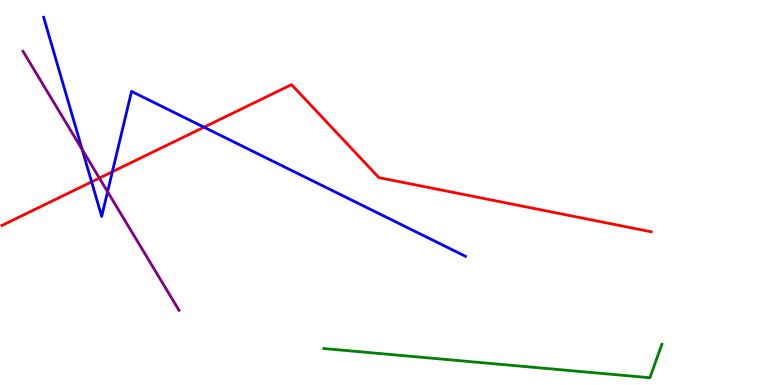[{'lines': ['blue', 'red'], 'intersections': [{'x': 1.18, 'y': 5.28}, {'x': 1.45, 'y': 5.54}, {'x': 2.63, 'y': 6.7}]}, {'lines': ['green', 'red'], 'intersections': []}, {'lines': ['purple', 'red'], 'intersections': [{'x': 1.28, 'y': 5.37}]}, {'lines': ['blue', 'green'], 'intersections': []}, {'lines': ['blue', 'purple'], 'intersections': [{'x': 1.06, 'y': 6.11}, {'x': 1.39, 'y': 5.02}]}, {'lines': ['green', 'purple'], 'intersections': []}]